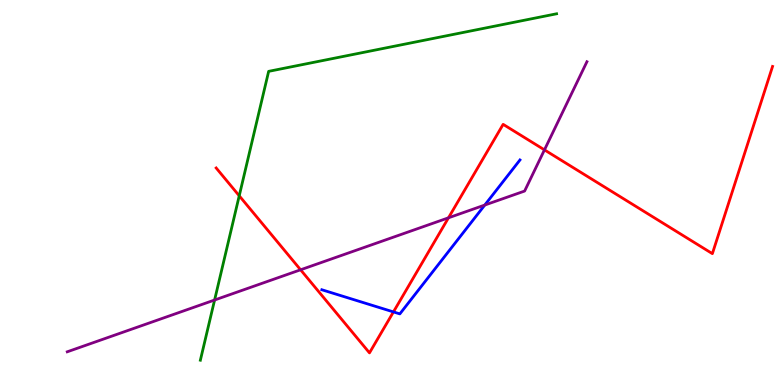[{'lines': ['blue', 'red'], 'intersections': [{'x': 5.08, 'y': 1.9}]}, {'lines': ['green', 'red'], 'intersections': [{'x': 3.09, 'y': 4.91}]}, {'lines': ['purple', 'red'], 'intersections': [{'x': 3.88, 'y': 2.99}, {'x': 5.79, 'y': 4.34}, {'x': 7.03, 'y': 6.11}]}, {'lines': ['blue', 'green'], 'intersections': []}, {'lines': ['blue', 'purple'], 'intersections': [{'x': 6.26, 'y': 4.67}]}, {'lines': ['green', 'purple'], 'intersections': [{'x': 2.77, 'y': 2.21}]}]